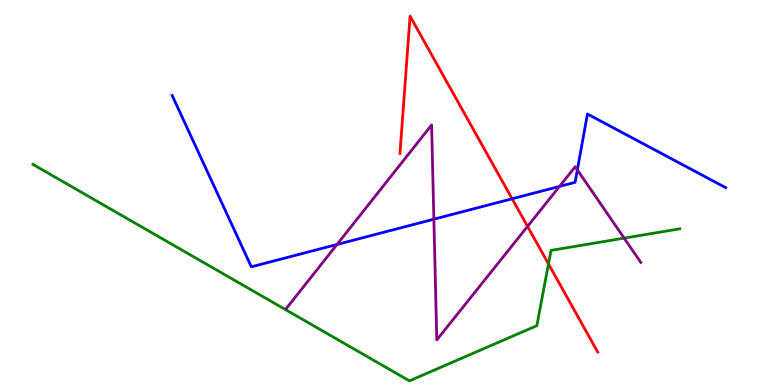[{'lines': ['blue', 'red'], 'intersections': [{'x': 6.61, 'y': 4.84}]}, {'lines': ['green', 'red'], 'intersections': [{'x': 7.08, 'y': 3.14}]}, {'lines': ['purple', 'red'], 'intersections': [{'x': 6.81, 'y': 4.12}]}, {'lines': ['blue', 'green'], 'intersections': []}, {'lines': ['blue', 'purple'], 'intersections': [{'x': 4.35, 'y': 3.65}, {'x': 5.6, 'y': 4.31}, {'x': 7.22, 'y': 5.16}, {'x': 7.45, 'y': 5.59}]}, {'lines': ['green', 'purple'], 'intersections': [{'x': 8.05, 'y': 3.81}]}]